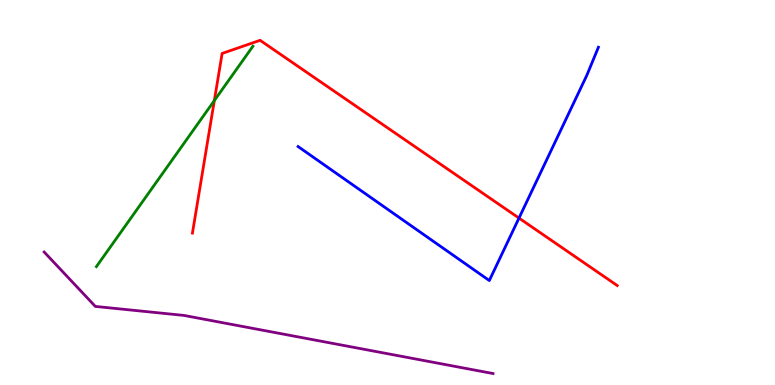[{'lines': ['blue', 'red'], 'intersections': [{'x': 6.7, 'y': 4.34}]}, {'lines': ['green', 'red'], 'intersections': [{'x': 2.77, 'y': 7.39}]}, {'lines': ['purple', 'red'], 'intersections': []}, {'lines': ['blue', 'green'], 'intersections': []}, {'lines': ['blue', 'purple'], 'intersections': []}, {'lines': ['green', 'purple'], 'intersections': []}]